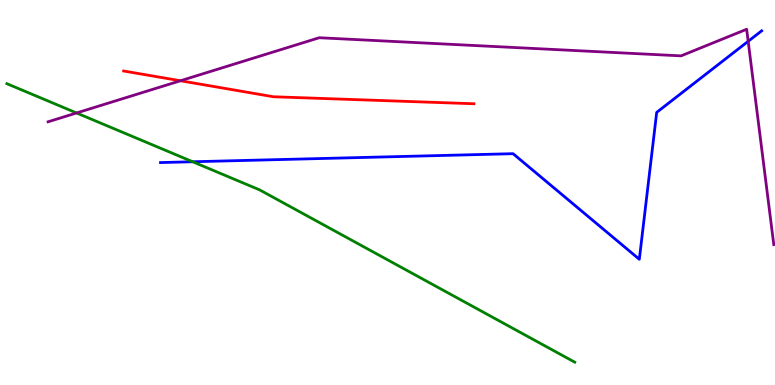[{'lines': ['blue', 'red'], 'intersections': []}, {'lines': ['green', 'red'], 'intersections': []}, {'lines': ['purple', 'red'], 'intersections': [{'x': 2.33, 'y': 7.9}]}, {'lines': ['blue', 'green'], 'intersections': [{'x': 2.49, 'y': 5.8}]}, {'lines': ['blue', 'purple'], 'intersections': [{'x': 9.65, 'y': 8.93}]}, {'lines': ['green', 'purple'], 'intersections': [{'x': 0.988, 'y': 7.07}]}]